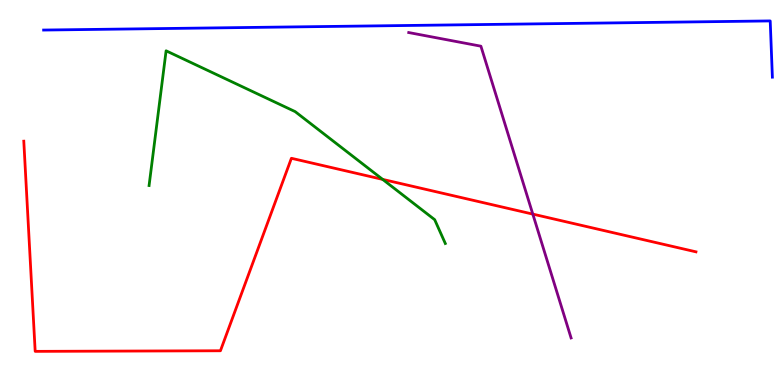[{'lines': ['blue', 'red'], 'intersections': []}, {'lines': ['green', 'red'], 'intersections': [{'x': 4.94, 'y': 5.34}]}, {'lines': ['purple', 'red'], 'intersections': [{'x': 6.87, 'y': 4.44}]}, {'lines': ['blue', 'green'], 'intersections': []}, {'lines': ['blue', 'purple'], 'intersections': []}, {'lines': ['green', 'purple'], 'intersections': []}]